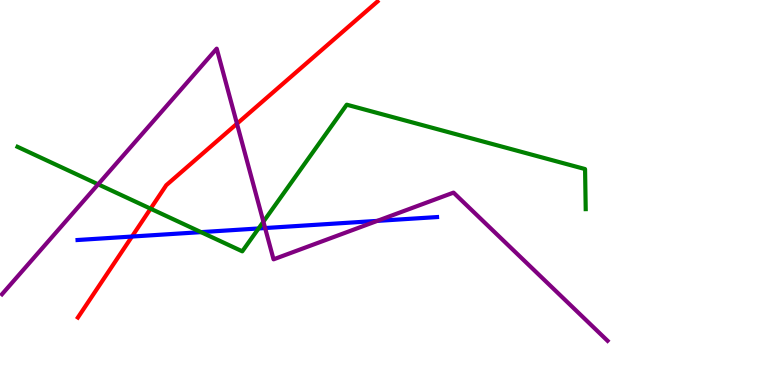[{'lines': ['blue', 'red'], 'intersections': [{'x': 1.7, 'y': 3.86}]}, {'lines': ['green', 'red'], 'intersections': [{'x': 1.94, 'y': 4.58}]}, {'lines': ['purple', 'red'], 'intersections': [{'x': 3.06, 'y': 6.79}]}, {'lines': ['blue', 'green'], 'intersections': [{'x': 2.59, 'y': 3.97}, {'x': 3.34, 'y': 4.07}]}, {'lines': ['blue', 'purple'], 'intersections': [{'x': 3.42, 'y': 4.08}, {'x': 4.87, 'y': 4.26}]}, {'lines': ['green', 'purple'], 'intersections': [{'x': 1.27, 'y': 5.21}, {'x': 3.4, 'y': 4.24}]}]